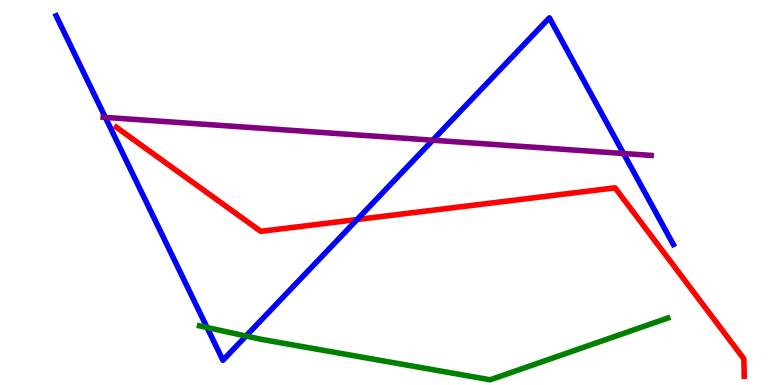[{'lines': ['blue', 'red'], 'intersections': [{'x': 4.61, 'y': 4.3}]}, {'lines': ['green', 'red'], 'intersections': []}, {'lines': ['purple', 'red'], 'intersections': []}, {'lines': ['blue', 'green'], 'intersections': [{'x': 2.67, 'y': 1.49}, {'x': 3.17, 'y': 1.27}]}, {'lines': ['blue', 'purple'], 'intersections': [{'x': 1.36, 'y': 6.95}, {'x': 5.58, 'y': 6.36}, {'x': 8.05, 'y': 6.01}]}, {'lines': ['green', 'purple'], 'intersections': []}]